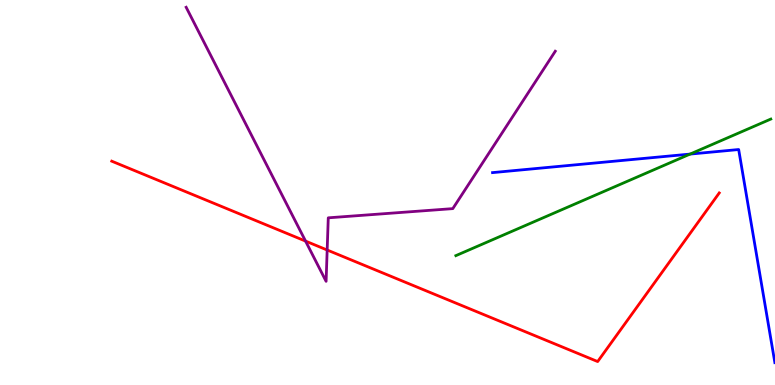[{'lines': ['blue', 'red'], 'intersections': []}, {'lines': ['green', 'red'], 'intersections': []}, {'lines': ['purple', 'red'], 'intersections': [{'x': 3.94, 'y': 3.74}, {'x': 4.22, 'y': 3.51}]}, {'lines': ['blue', 'green'], 'intersections': [{'x': 8.9, 'y': 6.0}]}, {'lines': ['blue', 'purple'], 'intersections': []}, {'lines': ['green', 'purple'], 'intersections': []}]